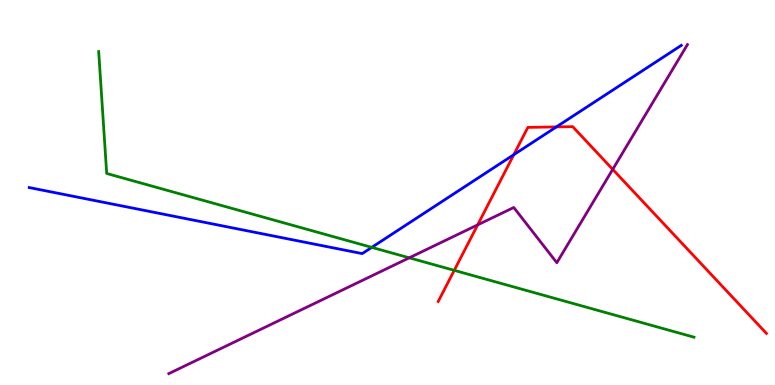[{'lines': ['blue', 'red'], 'intersections': [{'x': 6.63, 'y': 5.98}, {'x': 7.18, 'y': 6.7}]}, {'lines': ['green', 'red'], 'intersections': [{'x': 5.86, 'y': 2.98}]}, {'lines': ['purple', 'red'], 'intersections': [{'x': 6.16, 'y': 4.16}, {'x': 7.91, 'y': 5.6}]}, {'lines': ['blue', 'green'], 'intersections': [{'x': 4.8, 'y': 3.57}]}, {'lines': ['blue', 'purple'], 'intersections': []}, {'lines': ['green', 'purple'], 'intersections': [{'x': 5.28, 'y': 3.3}]}]